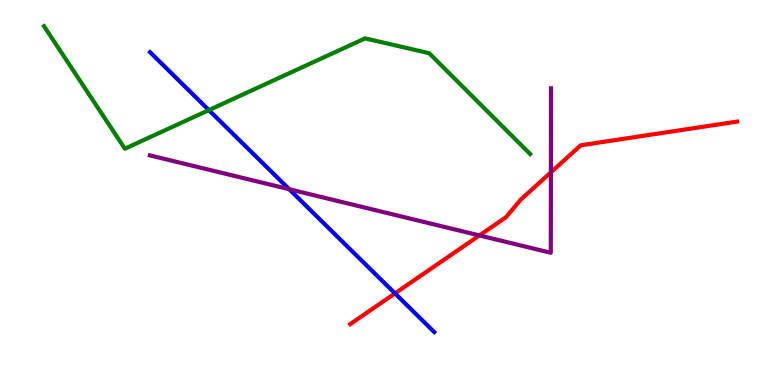[{'lines': ['blue', 'red'], 'intersections': [{'x': 5.1, 'y': 2.38}]}, {'lines': ['green', 'red'], 'intersections': []}, {'lines': ['purple', 'red'], 'intersections': [{'x': 6.19, 'y': 3.88}, {'x': 7.11, 'y': 5.52}]}, {'lines': ['blue', 'green'], 'intersections': [{'x': 2.7, 'y': 7.14}]}, {'lines': ['blue', 'purple'], 'intersections': [{'x': 3.73, 'y': 5.09}]}, {'lines': ['green', 'purple'], 'intersections': []}]